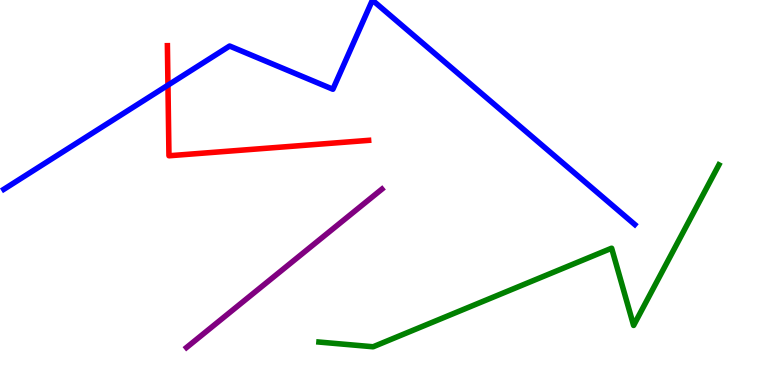[{'lines': ['blue', 'red'], 'intersections': [{'x': 2.17, 'y': 7.79}]}, {'lines': ['green', 'red'], 'intersections': []}, {'lines': ['purple', 'red'], 'intersections': []}, {'lines': ['blue', 'green'], 'intersections': []}, {'lines': ['blue', 'purple'], 'intersections': []}, {'lines': ['green', 'purple'], 'intersections': []}]